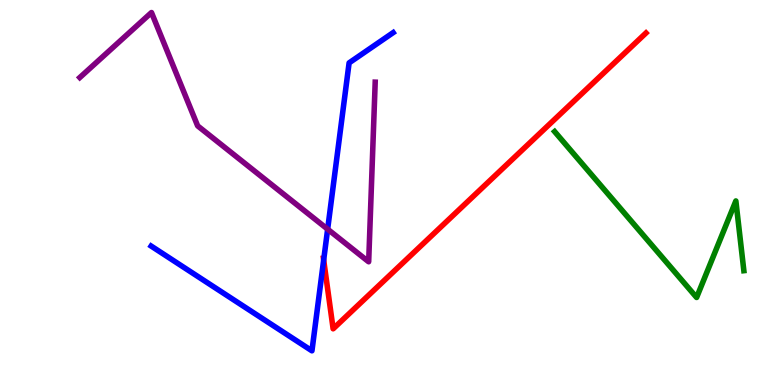[{'lines': ['blue', 'red'], 'intersections': [{'x': 4.18, 'y': 3.25}]}, {'lines': ['green', 'red'], 'intersections': []}, {'lines': ['purple', 'red'], 'intersections': []}, {'lines': ['blue', 'green'], 'intersections': []}, {'lines': ['blue', 'purple'], 'intersections': [{'x': 4.23, 'y': 4.05}]}, {'lines': ['green', 'purple'], 'intersections': []}]